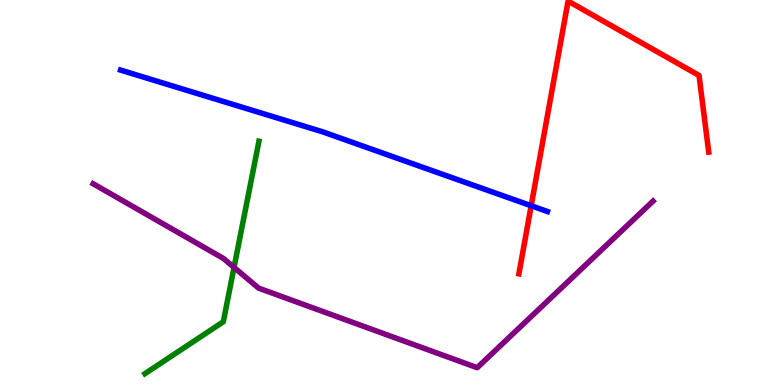[{'lines': ['blue', 'red'], 'intersections': [{'x': 6.85, 'y': 4.66}]}, {'lines': ['green', 'red'], 'intersections': []}, {'lines': ['purple', 'red'], 'intersections': []}, {'lines': ['blue', 'green'], 'intersections': []}, {'lines': ['blue', 'purple'], 'intersections': []}, {'lines': ['green', 'purple'], 'intersections': [{'x': 3.02, 'y': 3.05}]}]